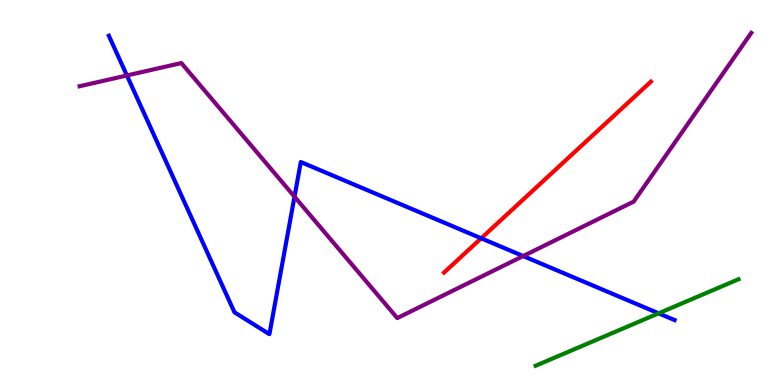[{'lines': ['blue', 'red'], 'intersections': [{'x': 6.21, 'y': 3.81}]}, {'lines': ['green', 'red'], 'intersections': []}, {'lines': ['purple', 'red'], 'intersections': []}, {'lines': ['blue', 'green'], 'intersections': [{'x': 8.5, 'y': 1.86}]}, {'lines': ['blue', 'purple'], 'intersections': [{'x': 1.64, 'y': 8.04}, {'x': 3.8, 'y': 4.89}, {'x': 6.75, 'y': 3.35}]}, {'lines': ['green', 'purple'], 'intersections': []}]